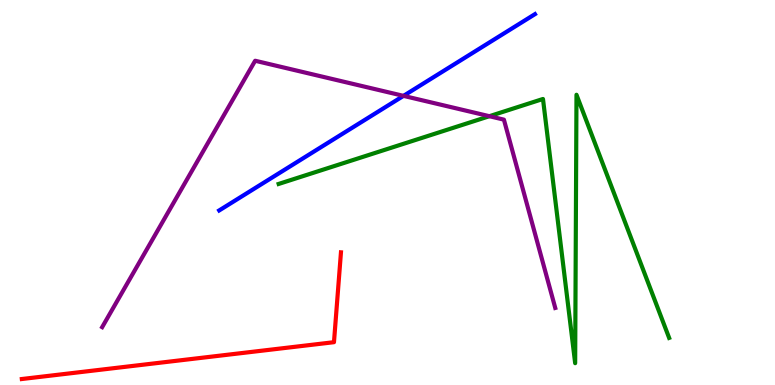[{'lines': ['blue', 'red'], 'intersections': []}, {'lines': ['green', 'red'], 'intersections': []}, {'lines': ['purple', 'red'], 'intersections': []}, {'lines': ['blue', 'green'], 'intersections': []}, {'lines': ['blue', 'purple'], 'intersections': [{'x': 5.21, 'y': 7.51}]}, {'lines': ['green', 'purple'], 'intersections': [{'x': 6.31, 'y': 6.98}]}]